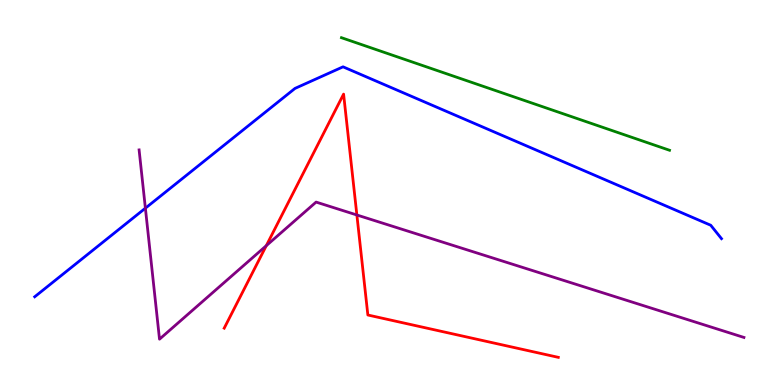[{'lines': ['blue', 'red'], 'intersections': []}, {'lines': ['green', 'red'], 'intersections': []}, {'lines': ['purple', 'red'], 'intersections': [{'x': 3.44, 'y': 3.62}, {'x': 4.6, 'y': 4.42}]}, {'lines': ['blue', 'green'], 'intersections': []}, {'lines': ['blue', 'purple'], 'intersections': [{'x': 1.88, 'y': 4.59}]}, {'lines': ['green', 'purple'], 'intersections': []}]